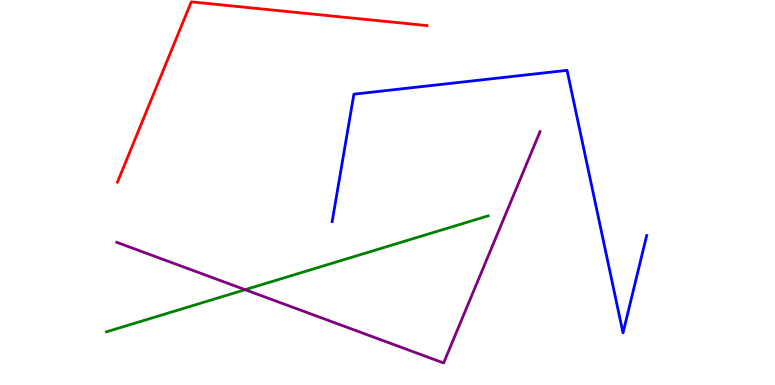[{'lines': ['blue', 'red'], 'intersections': []}, {'lines': ['green', 'red'], 'intersections': []}, {'lines': ['purple', 'red'], 'intersections': []}, {'lines': ['blue', 'green'], 'intersections': []}, {'lines': ['blue', 'purple'], 'intersections': []}, {'lines': ['green', 'purple'], 'intersections': [{'x': 3.16, 'y': 2.48}]}]